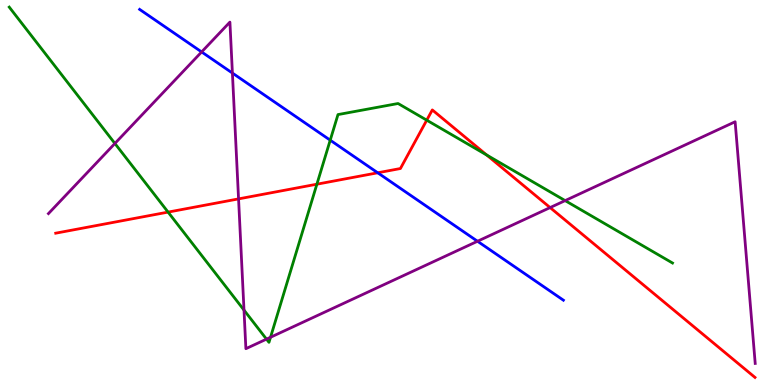[{'lines': ['blue', 'red'], 'intersections': [{'x': 4.87, 'y': 5.51}]}, {'lines': ['green', 'red'], 'intersections': [{'x': 2.17, 'y': 4.49}, {'x': 4.09, 'y': 5.22}, {'x': 5.51, 'y': 6.88}, {'x': 6.28, 'y': 5.97}]}, {'lines': ['purple', 'red'], 'intersections': [{'x': 3.08, 'y': 4.83}, {'x': 7.1, 'y': 4.61}]}, {'lines': ['blue', 'green'], 'intersections': [{'x': 4.26, 'y': 6.36}]}, {'lines': ['blue', 'purple'], 'intersections': [{'x': 2.6, 'y': 8.65}, {'x': 3.0, 'y': 8.1}, {'x': 6.16, 'y': 3.73}]}, {'lines': ['green', 'purple'], 'intersections': [{'x': 1.48, 'y': 6.27}, {'x': 3.15, 'y': 1.95}, {'x': 3.44, 'y': 1.19}, {'x': 3.49, 'y': 1.24}, {'x': 7.29, 'y': 4.79}]}]